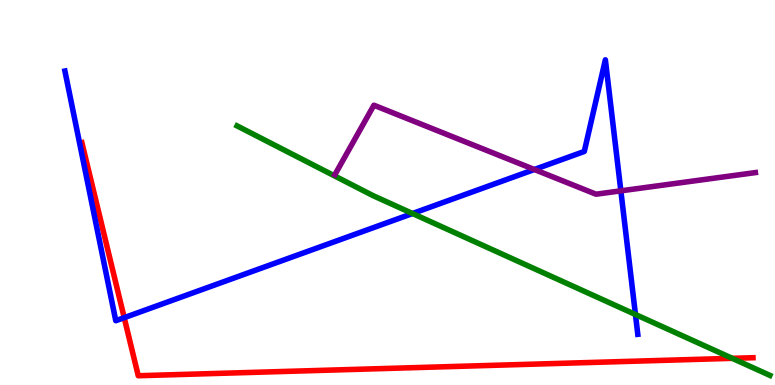[{'lines': ['blue', 'red'], 'intersections': [{'x': 1.6, 'y': 1.75}]}, {'lines': ['green', 'red'], 'intersections': [{'x': 9.45, 'y': 0.693}]}, {'lines': ['purple', 'red'], 'intersections': []}, {'lines': ['blue', 'green'], 'intersections': [{'x': 5.32, 'y': 4.45}, {'x': 8.2, 'y': 1.83}]}, {'lines': ['blue', 'purple'], 'intersections': [{'x': 6.89, 'y': 5.6}, {'x': 8.01, 'y': 5.04}]}, {'lines': ['green', 'purple'], 'intersections': []}]